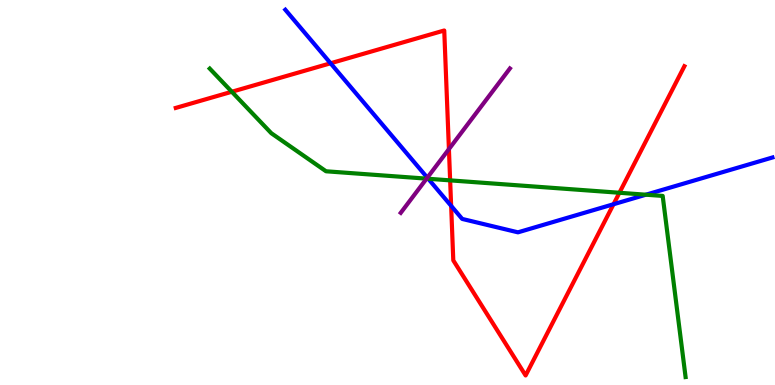[{'lines': ['blue', 'red'], 'intersections': [{'x': 4.27, 'y': 8.36}, {'x': 5.82, 'y': 4.65}, {'x': 7.92, 'y': 4.7}]}, {'lines': ['green', 'red'], 'intersections': [{'x': 2.99, 'y': 7.62}, {'x': 5.81, 'y': 5.32}, {'x': 7.99, 'y': 4.99}]}, {'lines': ['purple', 'red'], 'intersections': [{'x': 5.79, 'y': 6.13}]}, {'lines': ['blue', 'green'], 'intersections': [{'x': 5.53, 'y': 5.36}, {'x': 8.33, 'y': 4.94}]}, {'lines': ['blue', 'purple'], 'intersections': [{'x': 5.51, 'y': 5.38}]}, {'lines': ['green', 'purple'], 'intersections': [{'x': 5.5, 'y': 5.36}]}]